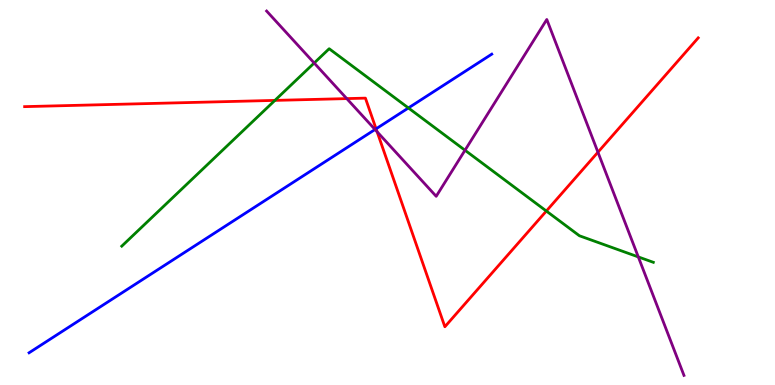[{'lines': ['blue', 'red'], 'intersections': [{'x': 4.85, 'y': 6.65}]}, {'lines': ['green', 'red'], 'intersections': [{'x': 3.55, 'y': 7.39}, {'x': 7.05, 'y': 4.52}]}, {'lines': ['purple', 'red'], 'intersections': [{'x': 4.47, 'y': 7.44}, {'x': 4.87, 'y': 6.58}, {'x': 7.72, 'y': 6.05}]}, {'lines': ['blue', 'green'], 'intersections': [{'x': 5.27, 'y': 7.2}]}, {'lines': ['blue', 'purple'], 'intersections': [{'x': 4.84, 'y': 6.64}]}, {'lines': ['green', 'purple'], 'intersections': [{'x': 4.05, 'y': 8.36}, {'x': 6.0, 'y': 6.1}, {'x': 8.24, 'y': 3.33}]}]